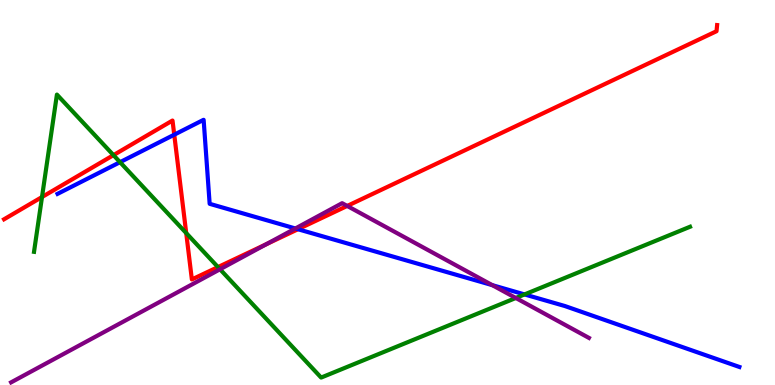[{'lines': ['blue', 'red'], 'intersections': [{'x': 2.25, 'y': 6.5}, {'x': 3.84, 'y': 4.05}]}, {'lines': ['green', 'red'], 'intersections': [{'x': 0.542, 'y': 4.88}, {'x': 1.46, 'y': 5.97}, {'x': 2.4, 'y': 3.95}, {'x': 2.81, 'y': 3.06}]}, {'lines': ['purple', 'red'], 'intersections': [{'x': 3.44, 'y': 3.66}, {'x': 4.48, 'y': 4.65}]}, {'lines': ['blue', 'green'], 'intersections': [{'x': 1.55, 'y': 5.79}, {'x': 6.77, 'y': 2.35}]}, {'lines': ['blue', 'purple'], 'intersections': [{'x': 3.81, 'y': 4.07}, {'x': 6.35, 'y': 2.59}]}, {'lines': ['green', 'purple'], 'intersections': [{'x': 2.84, 'y': 3.01}, {'x': 6.66, 'y': 2.26}]}]